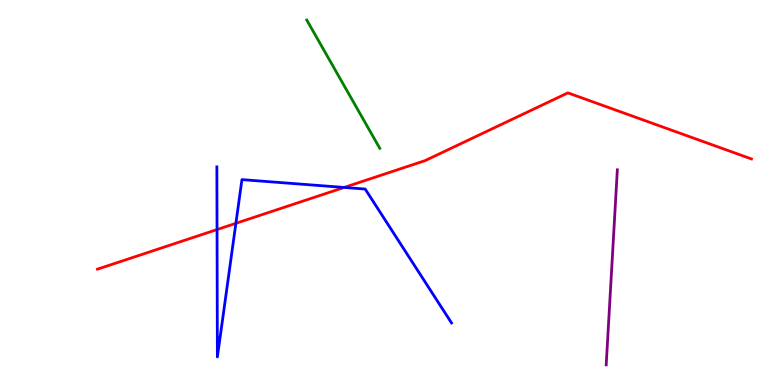[{'lines': ['blue', 'red'], 'intersections': [{'x': 2.8, 'y': 4.04}, {'x': 3.04, 'y': 4.2}, {'x': 4.44, 'y': 5.13}]}, {'lines': ['green', 'red'], 'intersections': []}, {'lines': ['purple', 'red'], 'intersections': []}, {'lines': ['blue', 'green'], 'intersections': []}, {'lines': ['blue', 'purple'], 'intersections': []}, {'lines': ['green', 'purple'], 'intersections': []}]